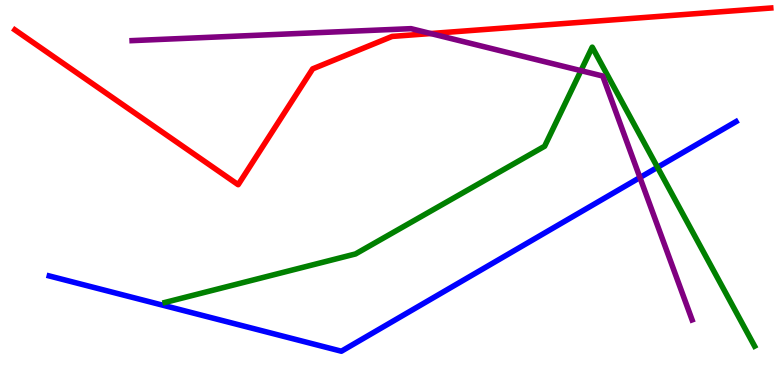[{'lines': ['blue', 'red'], 'intersections': []}, {'lines': ['green', 'red'], 'intersections': []}, {'lines': ['purple', 'red'], 'intersections': [{'x': 5.56, 'y': 9.13}]}, {'lines': ['blue', 'green'], 'intersections': [{'x': 8.48, 'y': 5.65}]}, {'lines': ['blue', 'purple'], 'intersections': [{'x': 8.26, 'y': 5.39}]}, {'lines': ['green', 'purple'], 'intersections': [{'x': 7.5, 'y': 8.17}]}]